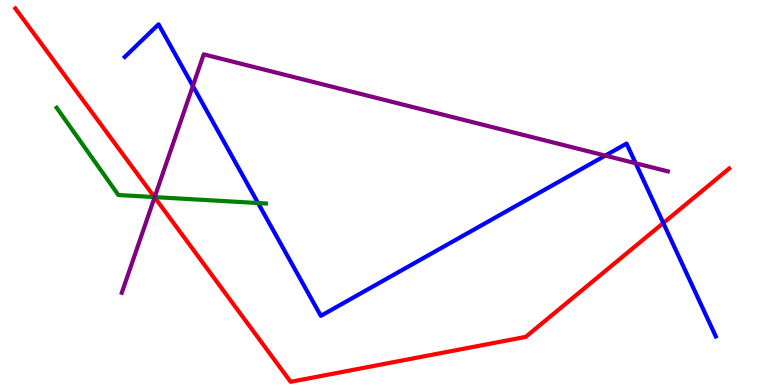[{'lines': ['blue', 'red'], 'intersections': [{'x': 8.56, 'y': 4.21}]}, {'lines': ['green', 'red'], 'intersections': [{'x': 1.99, 'y': 4.88}]}, {'lines': ['purple', 'red'], 'intersections': [{'x': 1.99, 'y': 4.88}]}, {'lines': ['blue', 'green'], 'intersections': [{'x': 3.33, 'y': 4.73}]}, {'lines': ['blue', 'purple'], 'intersections': [{'x': 2.49, 'y': 7.77}, {'x': 7.81, 'y': 5.96}, {'x': 8.2, 'y': 5.76}]}, {'lines': ['green', 'purple'], 'intersections': [{'x': 2.0, 'y': 4.88}]}]